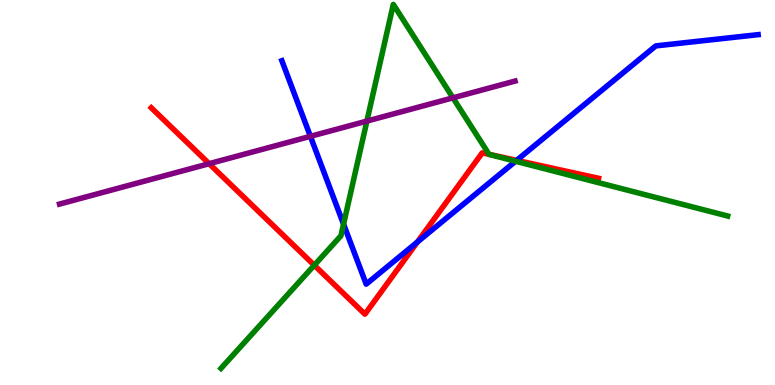[{'lines': ['blue', 'red'], 'intersections': [{'x': 5.39, 'y': 3.71}, {'x': 6.67, 'y': 5.83}]}, {'lines': ['green', 'red'], 'intersections': [{'x': 4.06, 'y': 3.11}, {'x': 6.31, 'y': 5.99}]}, {'lines': ['purple', 'red'], 'intersections': [{'x': 2.7, 'y': 5.75}]}, {'lines': ['blue', 'green'], 'intersections': [{'x': 4.43, 'y': 4.18}, {'x': 6.65, 'y': 5.81}]}, {'lines': ['blue', 'purple'], 'intersections': [{'x': 4.01, 'y': 6.46}]}, {'lines': ['green', 'purple'], 'intersections': [{'x': 4.73, 'y': 6.85}, {'x': 5.84, 'y': 7.46}]}]